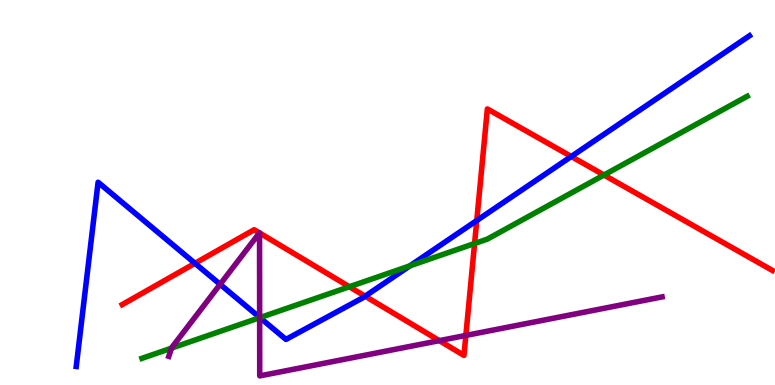[{'lines': ['blue', 'red'], 'intersections': [{'x': 2.52, 'y': 3.16}, {'x': 4.71, 'y': 2.31}, {'x': 6.15, 'y': 4.27}, {'x': 7.37, 'y': 5.94}]}, {'lines': ['green', 'red'], 'intersections': [{'x': 4.51, 'y': 2.55}, {'x': 6.12, 'y': 3.68}, {'x': 7.79, 'y': 5.45}]}, {'lines': ['purple', 'red'], 'intersections': [{'x': 3.35, 'y': 3.95}, {'x': 3.35, 'y': 3.95}, {'x': 5.67, 'y': 1.15}, {'x': 6.01, 'y': 1.29}]}, {'lines': ['blue', 'green'], 'intersections': [{'x': 3.35, 'y': 1.75}, {'x': 5.29, 'y': 3.1}]}, {'lines': ['blue', 'purple'], 'intersections': [{'x': 2.84, 'y': 2.61}, {'x': 3.35, 'y': 1.76}]}, {'lines': ['green', 'purple'], 'intersections': [{'x': 2.21, 'y': 0.957}, {'x': 3.35, 'y': 1.75}]}]